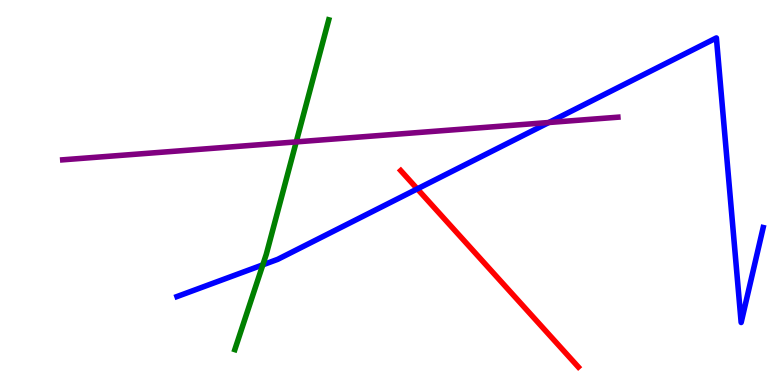[{'lines': ['blue', 'red'], 'intersections': [{'x': 5.38, 'y': 5.09}]}, {'lines': ['green', 'red'], 'intersections': []}, {'lines': ['purple', 'red'], 'intersections': []}, {'lines': ['blue', 'green'], 'intersections': [{'x': 3.39, 'y': 3.12}]}, {'lines': ['blue', 'purple'], 'intersections': [{'x': 7.08, 'y': 6.82}]}, {'lines': ['green', 'purple'], 'intersections': [{'x': 3.82, 'y': 6.31}]}]